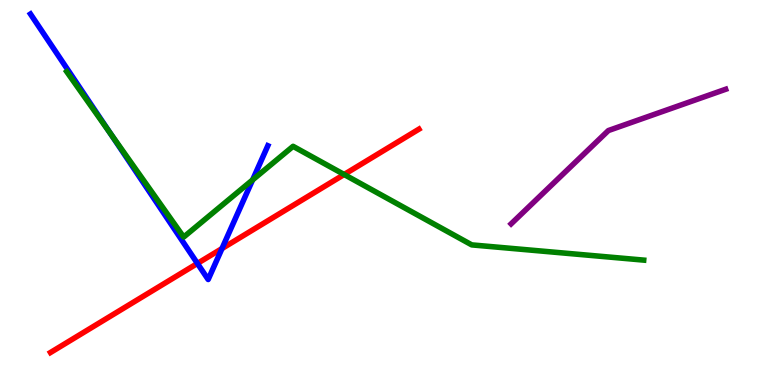[{'lines': ['blue', 'red'], 'intersections': [{'x': 2.55, 'y': 3.16}, {'x': 2.86, 'y': 3.54}]}, {'lines': ['green', 'red'], 'intersections': [{'x': 4.44, 'y': 5.47}]}, {'lines': ['purple', 'red'], 'intersections': []}, {'lines': ['blue', 'green'], 'intersections': [{'x': 1.42, 'y': 6.54}, {'x': 3.26, 'y': 5.33}]}, {'lines': ['blue', 'purple'], 'intersections': []}, {'lines': ['green', 'purple'], 'intersections': []}]